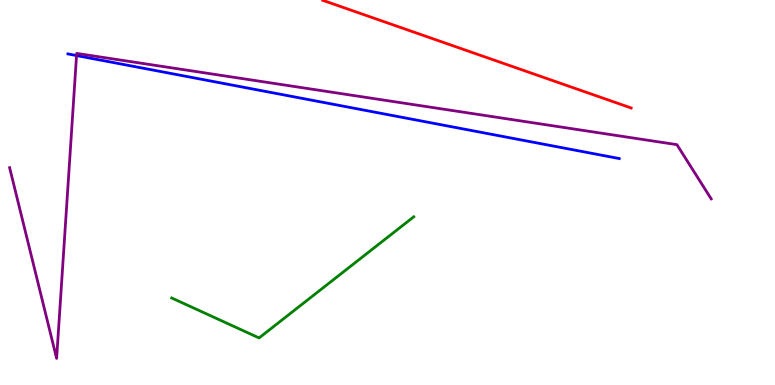[{'lines': ['blue', 'red'], 'intersections': []}, {'lines': ['green', 'red'], 'intersections': []}, {'lines': ['purple', 'red'], 'intersections': []}, {'lines': ['blue', 'green'], 'intersections': []}, {'lines': ['blue', 'purple'], 'intersections': [{'x': 0.988, 'y': 8.56}]}, {'lines': ['green', 'purple'], 'intersections': []}]